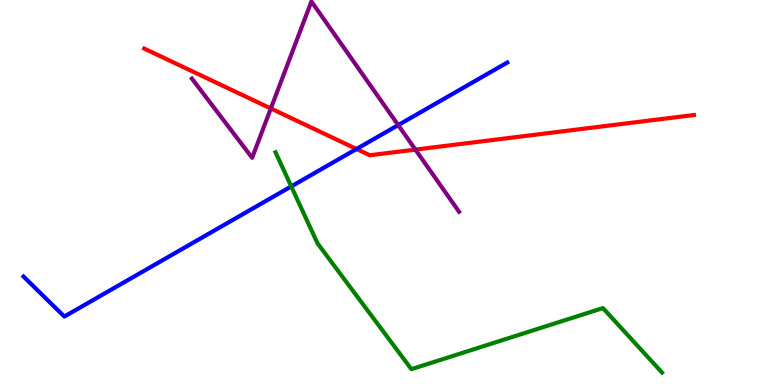[{'lines': ['blue', 'red'], 'intersections': [{'x': 4.6, 'y': 6.13}]}, {'lines': ['green', 'red'], 'intersections': []}, {'lines': ['purple', 'red'], 'intersections': [{'x': 3.49, 'y': 7.18}, {'x': 5.36, 'y': 6.11}]}, {'lines': ['blue', 'green'], 'intersections': [{'x': 3.76, 'y': 5.16}]}, {'lines': ['blue', 'purple'], 'intersections': [{'x': 5.14, 'y': 6.75}]}, {'lines': ['green', 'purple'], 'intersections': []}]